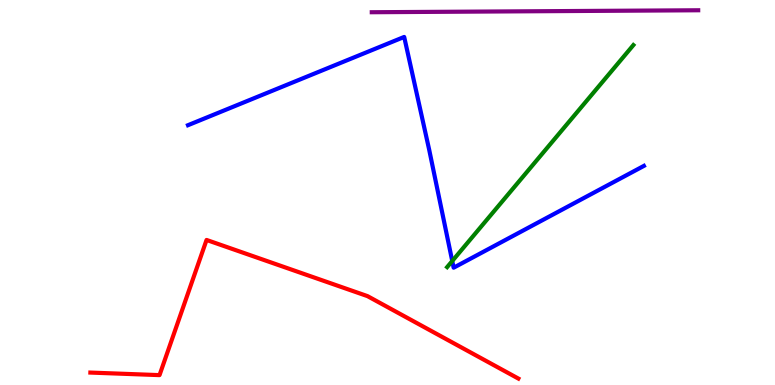[{'lines': ['blue', 'red'], 'intersections': []}, {'lines': ['green', 'red'], 'intersections': []}, {'lines': ['purple', 'red'], 'intersections': []}, {'lines': ['blue', 'green'], 'intersections': [{'x': 5.84, 'y': 3.22}]}, {'lines': ['blue', 'purple'], 'intersections': []}, {'lines': ['green', 'purple'], 'intersections': []}]